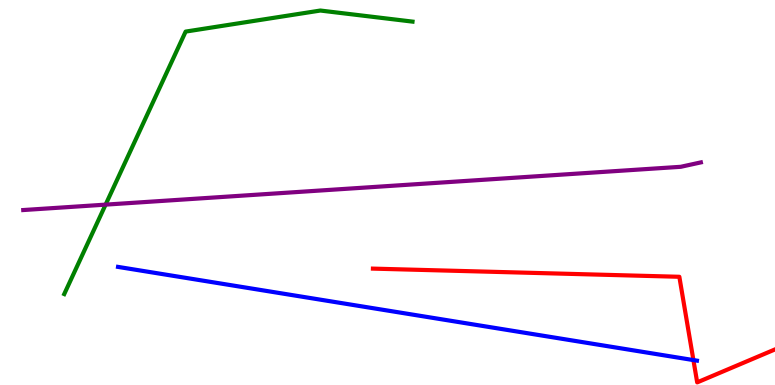[{'lines': ['blue', 'red'], 'intersections': [{'x': 8.95, 'y': 0.647}]}, {'lines': ['green', 'red'], 'intersections': []}, {'lines': ['purple', 'red'], 'intersections': []}, {'lines': ['blue', 'green'], 'intersections': []}, {'lines': ['blue', 'purple'], 'intersections': []}, {'lines': ['green', 'purple'], 'intersections': [{'x': 1.36, 'y': 4.68}]}]